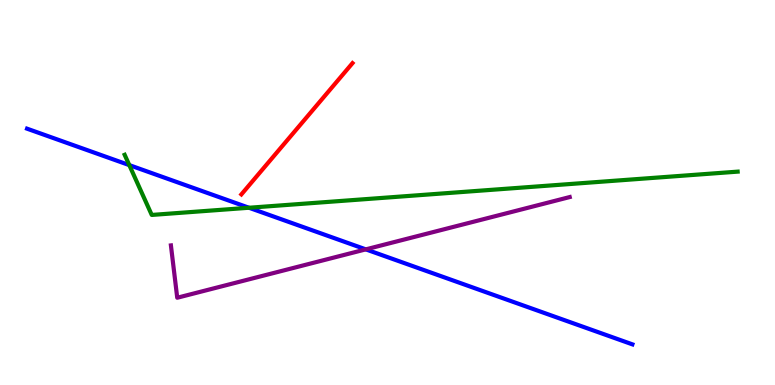[{'lines': ['blue', 'red'], 'intersections': []}, {'lines': ['green', 'red'], 'intersections': []}, {'lines': ['purple', 'red'], 'intersections': []}, {'lines': ['blue', 'green'], 'intersections': [{'x': 1.67, 'y': 5.71}, {'x': 3.21, 'y': 4.6}]}, {'lines': ['blue', 'purple'], 'intersections': [{'x': 4.72, 'y': 3.52}]}, {'lines': ['green', 'purple'], 'intersections': []}]